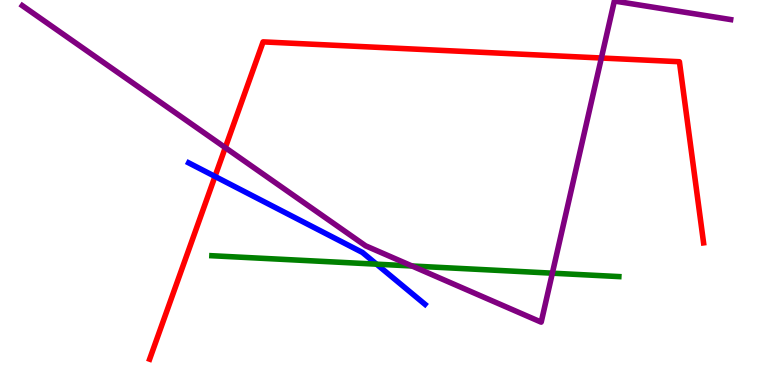[{'lines': ['blue', 'red'], 'intersections': [{'x': 2.77, 'y': 5.42}]}, {'lines': ['green', 'red'], 'intersections': []}, {'lines': ['purple', 'red'], 'intersections': [{'x': 2.91, 'y': 6.17}, {'x': 7.76, 'y': 8.49}]}, {'lines': ['blue', 'green'], 'intersections': [{'x': 4.86, 'y': 3.14}]}, {'lines': ['blue', 'purple'], 'intersections': []}, {'lines': ['green', 'purple'], 'intersections': [{'x': 5.32, 'y': 3.09}, {'x': 7.13, 'y': 2.9}]}]